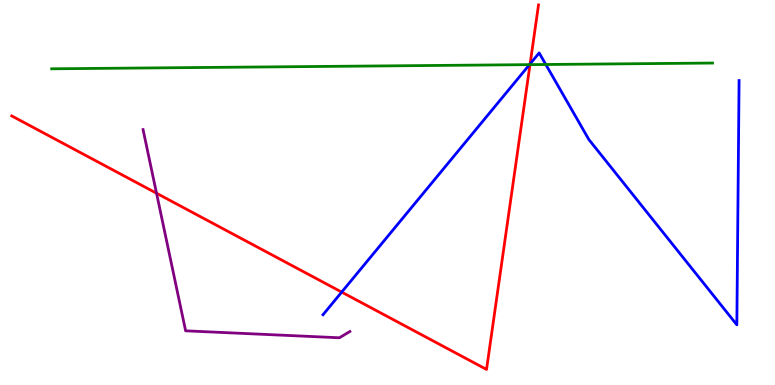[{'lines': ['blue', 'red'], 'intersections': [{'x': 4.41, 'y': 2.41}, {'x': 6.84, 'y': 8.34}]}, {'lines': ['green', 'red'], 'intersections': [{'x': 6.84, 'y': 8.32}]}, {'lines': ['purple', 'red'], 'intersections': [{'x': 2.02, 'y': 4.98}]}, {'lines': ['blue', 'green'], 'intersections': [{'x': 6.83, 'y': 8.32}, {'x': 7.04, 'y': 8.32}]}, {'lines': ['blue', 'purple'], 'intersections': []}, {'lines': ['green', 'purple'], 'intersections': []}]